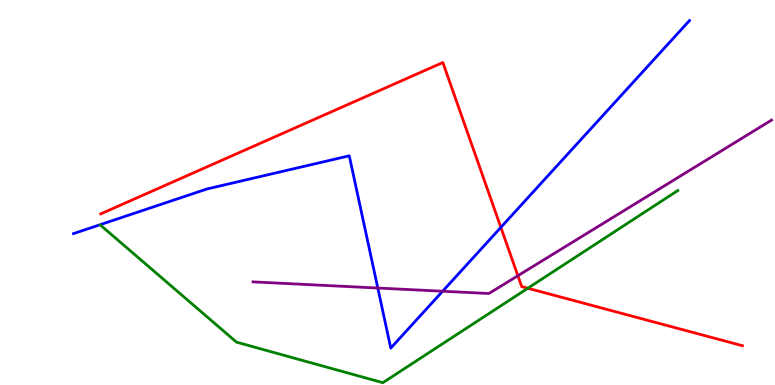[{'lines': ['blue', 'red'], 'intersections': [{'x': 6.46, 'y': 4.09}]}, {'lines': ['green', 'red'], 'intersections': [{'x': 6.81, 'y': 2.51}]}, {'lines': ['purple', 'red'], 'intersections': [{'x': 6.68, 'y': 2.84}]}, {'lines': ['blue', 'green'], 'intersections': []}, {'lines': ['blue', 'purple'], 'intersections': [{'x': 4.87, 'y': 2.52}, {'x': 5.71, 'y': 2.44}]}, {'lines': ['green', 'purple'], 'intersections': []}]